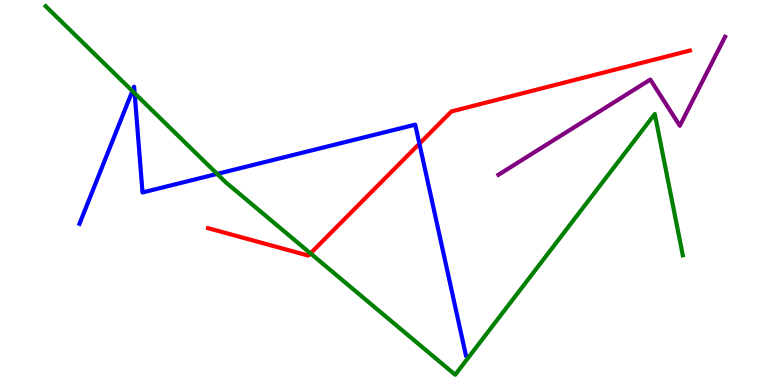[{'lines': ['blue', 'red'], 'intersections': [{'x': 5.41, 'y': 6.27}]}, {'lines': ['green', 'red'], 'intersections': [{'x': 4.01, 'y': 3.42}]}, {'lines': ['purple', 'red'], 'intersections': []}, {'lines': ['blue', 'green'], 'intersections': [{'x': 1.71, 'y': 7.64}, {'x': 1.74, 'y': 7.58}, {'x': 2.8, 'y': 5.48}]}, {'lines': ['blue', 'purple'], 'intersections': []}, {'lines': ['green', 'purple'], 'intersections': []}]